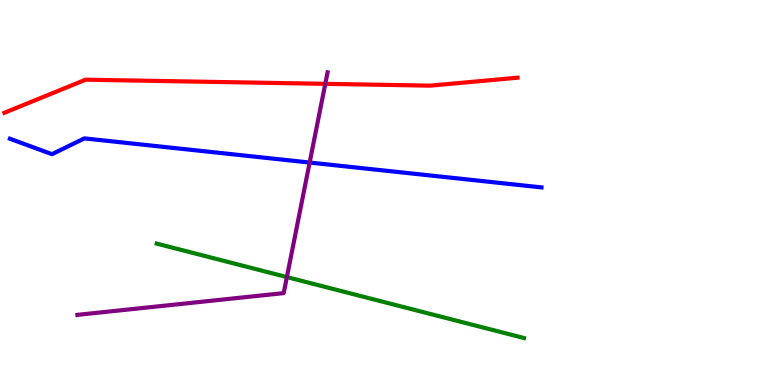[{'lines': ['blue', 'red'], 'intersections': []}, {'lines': ['green', 'red'], 'intersections': []}, {'lines': ['purple', 'red'], 'intersections': [{'x': 4.2, 'y': 7.82}]}, {'lines': ['blue', 'green'], 'intersections': []}, {'lines': ['blue', 'purple'], 'intersections': [{'x': 4.0, 'y': 5.78}]}, {'lines': ['green', 'purple'], 'intersections': [{'x': 3.7, 'y': 2.8}]}]